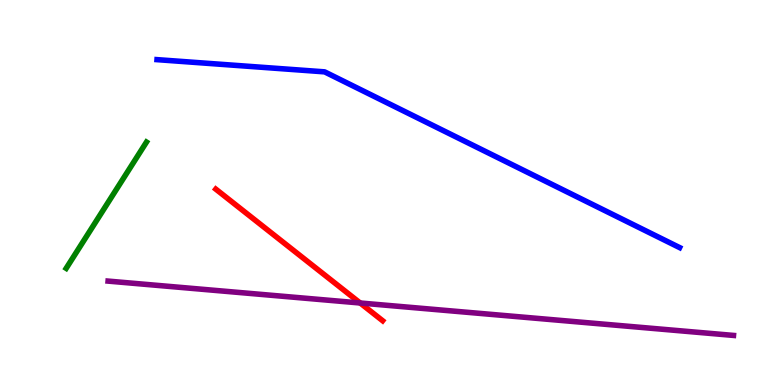[{'lines': ['blue', 'red'], 'intersections': []}, {'lines': ['green', 'red'], 'intersections': []}, {'lines': ['purple', 'red'], 'intersections': [{'x': 4.65, 'y': 2.13}]}, {'lines': ['blue', 'green'], 'intersections': []}, {'lines': ['blue', 'purple'], 'intersections': []}, {'lines': ['green', 'purple'], 'intersections': []}]